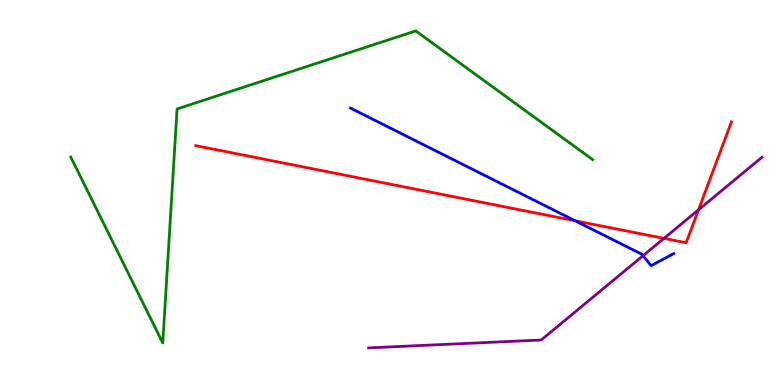[{'lines': ['blue', 'red'], 'intersections': [{'x': 7.42, 'y': 4.27}]}, {'lines': ['green', 'red'], 'intersections': []}, {'lines': ['purple', 'red'], 'intersections': [{'x': 8.57, 'y': 3.81}, {'x': 9.01, 'y': 4.55}]}, {'lines': ['blue', 'green'], 'intersections': []}, {'lines': ['blue', 'purple'], 'intersections': [{'x': 8.3, 'y': 3.36}]}, {'lines': ['green', 'purple'], 'intersections': []}]